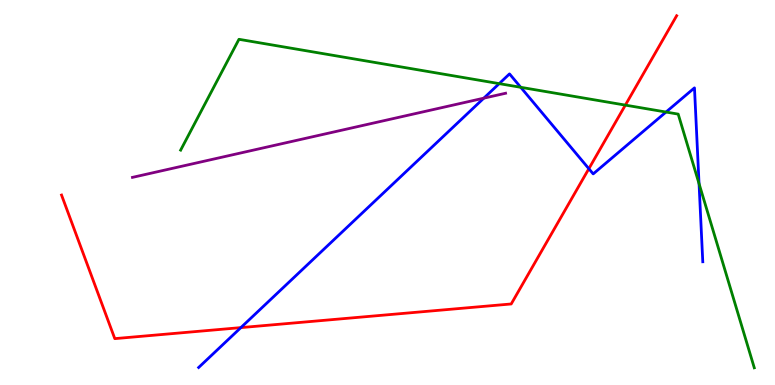[{'lines': ['blue', 'red'], 'intersections': [{'x': 3.11, 'y': 1.49}, {'x': 7.6, 'y': 5.62}]}, {'lines': ['green', 'red'], 'intersections': [{'x': 8.07, 'y': 7.27}]}, {'lines': ['purple', 'red'], 'intersections': []}, {'lines': ['blue', 'green'], 'intersections': [{'x': 6.44, 'y': 7.83}, {'x': 6.72, 'y': 7.73}, {'x': 8.59, 'y': 7.09}, {'x': 9.02, 'y': 5.23}]}, {'lines': ['blue', 'purple'], 'intersections': [{'x': 6.24, 'y': 7.45}]}, {'lines': ['green', 'purple'], 'intersections': []}]